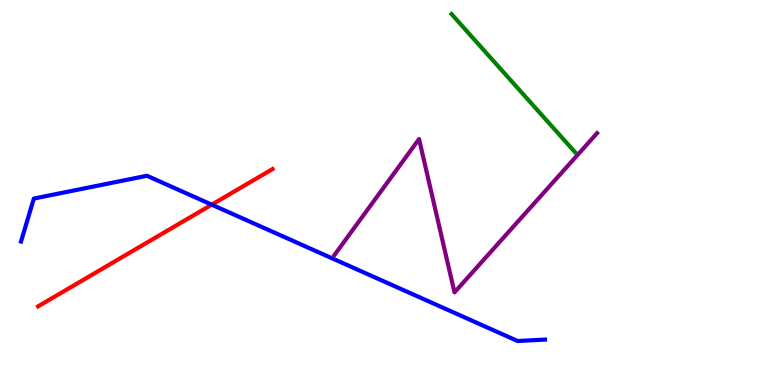[{'lines': ['blue', 'red'], 'intersections': [{'x': 2.73, 'y': 4.68}]}, {'lines': ['green', 'red'], 'intersections': []}, {'lines': ['purple', 'red'], 'intersections': []}, {'lines': ['blue', 'green'], 'intersections': []}, {'lines': ['blue', 'purple'], 'intersections': []}, {'lines': ['green', 'purple'], 'intersections': []}]